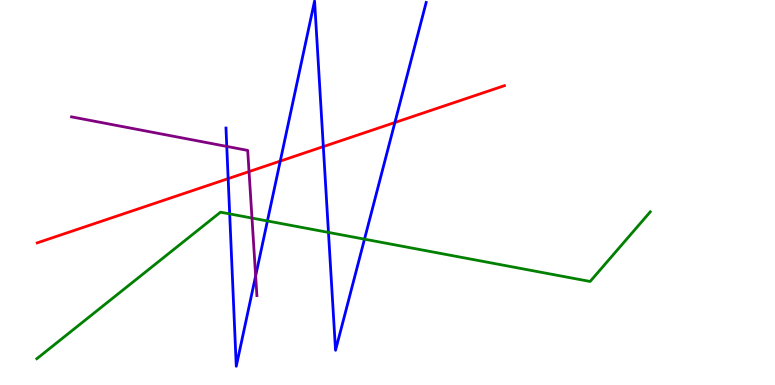[{'lines': ['blue', 'red'], 'intersections': [{'x': 2.94, 'y': 5.36}, {'x': 3.62, 'y': 5.82}, {'x': 4.17, 'y': 6.19}, {'x': 5.1, 'y': 6.82}]}, {'lines': ['green', 'red'], 'intersections': []}, {'lines': ['purple', 'red'], 'intersections': [{'x': 3.21, 'y': 5.54}]}, {'lines': ['blue', 'green'], 'intersections': [{'x': 2.96, 'y': 4.44}, {'x': 3.45, 'y': 4.26}, {'x': 4.24, 'y': 3.96}, {'x': 4.7, 'y': 3.79}]}, {'lines': ['blue', 'purple'], 'intersections': [{'x': 2.93, 'y': 6.2}, {'x': 3.3, 'y': 2.83}]}, {'lines': ['green', 'purple'], 'intersections': [{'x': 3.25, 'y': 4.34}]}]